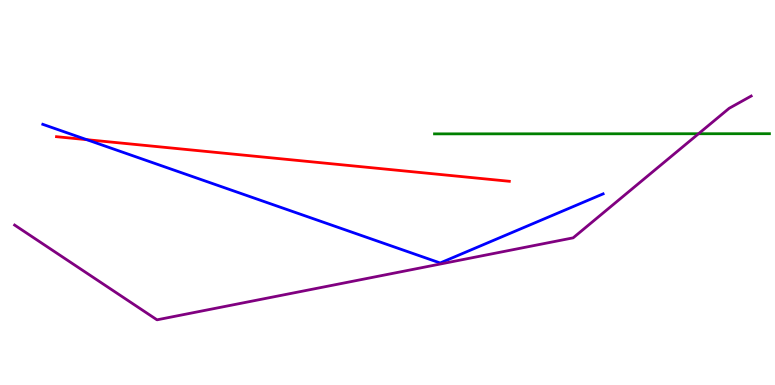[{'lines': ['blue', 'red'], 'intersections': [{'x': 1.12, 'y': 6.37}]}, {'lines': ['green', 'red'], 'intersections': []}, {'lines': ['purple', 'red'], 'intersections': []}, {'lines': ['blue', 'green'], 'intersections': []}, {'lines': ['blue', 'purple'], 'intersections': []}, {'lines': ['green', 'purple'], 'intersections': [{'x': 9.01, 'y': 6.53}]}]